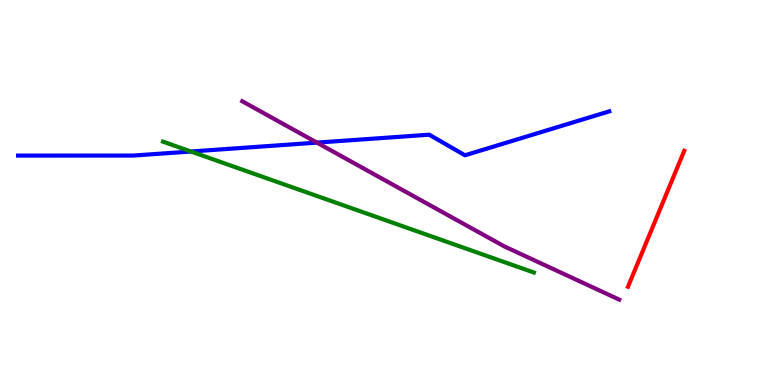[{'lines': ['blue', 'red'], 'intersections': []}, {'lines': ['green', 'red'], 'intersections': []}, {'lines': ['purple', 'red'], 'intersections': []}, {'lines': ['blue', 'green'], 'intersections': [{'x': 2.46, 'y': 6.06}]}, {'lines': ['blue', 'purple'], 'intersections': [{'x': 4.09, 'y': 6.3}]}, {'lines': ['green', 'purple'], 'intersections': []}]